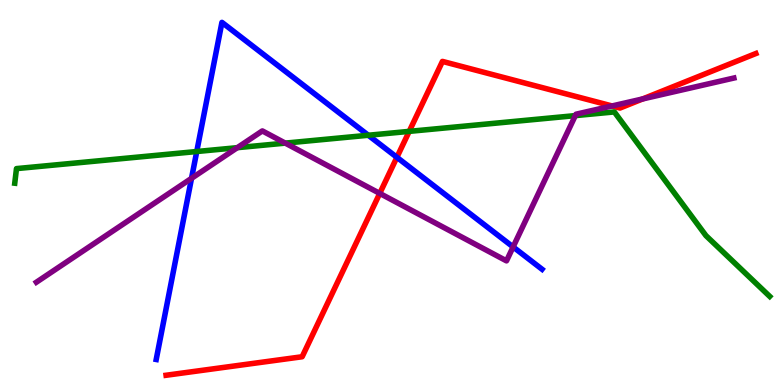[{'lines': ['blue', 'red'], 'intersections': [{'x': 5.12, 'y': 5.91}]}, {'lines': ['green', 'red'], 'intersections': [{'x': 5.28, 'y': 6.59}]}, {'lines': ['purple', 'red'], 'intersections': [{'x': 4.9, 'y': 4.98}, {'x': 7.9, 'y': 7.25}, {'x': 8.29, 'y': 7.43}]}, {'lines': ['blue', 'green'], 'intersections': [{'x': 2.54, 'y': 6.06}, {'x': 4.75, 'y': 6.49}]}, {'lines': ['blue', 'purple'], 'intersections': [{'x': 2.47, 'y': 5.37}, {'x': 6.62, 'y': 3.59}]}, {'lines': ['green', 'purple'], 'intersections': [{'x': 3.06, 'y': 6.16}, {'x': 3.68, 'y': 6.28}, {'x': 7.42, 'y': 7.0}]}]